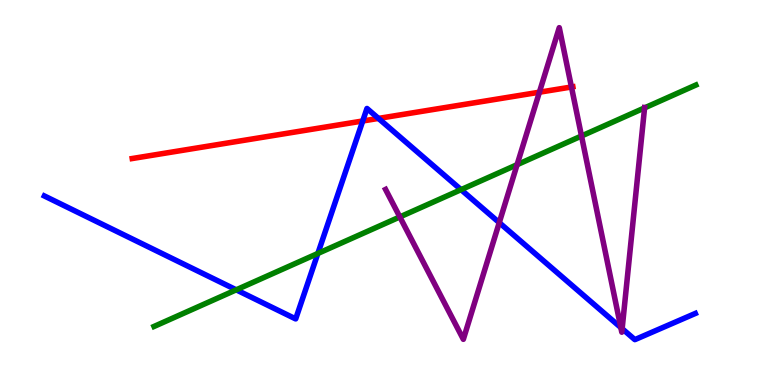[{'lines': ['blue', 'red'], 'intersections': [{'x': 4.68, 'y': 6.86}, {'x': 4.88, 'y': 6.92}]}, {'lines': ['green', 'red'], 'intersections': []}, {'lines': ['purple', 'red'], 'intersections': [{'x': 6.96, 'y': 7.61}, {'x': 7.37, 'y': 7.74}]}, {'lines': ['blue', 'green'], 'intersections': [{'x': 3.05, 'y': 2.47}, {'x': 4.1, 'y': 3.42}, {'x': 5.95, 'y': 5.07}]}, {'lines': ['blue', 'purple'], 'intersections': [{'x': 6.44, 'y': 4.22}, {'x': 8.01, 'y': 1.49}, {'x': 8.03, 'y': 1.46}]}, {'lines': ['green', 'purple'], 'intersections': [{'x': 5.16, 'y': 4.37}, {'x': 6.67, 'y': 5.72}, {'x': 7.5, 'y': 6.47}, {'x': 8.32, 'y': 7.2}]}]